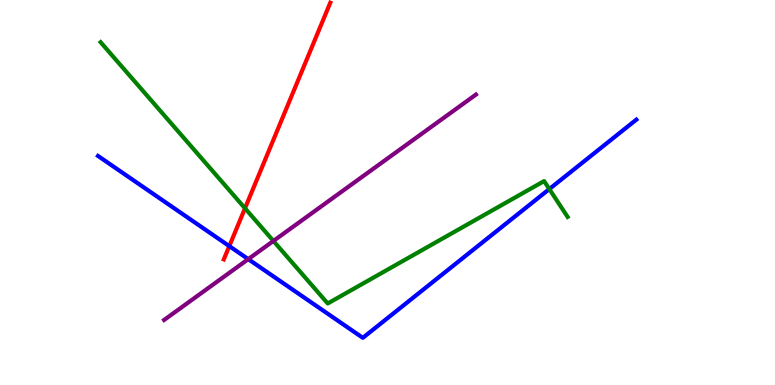[{'lines': ['blue', 'red'], 'intersections': [{'x': 2.96, 'y': 3.61}]}, {'lines': ['green', 'red'], 'intersections': [{'x': 3.16, 'y': 4.59}]}, {'lines': ['purple', 'red'], 'intersections': []}, {'lines': ['blue', 'green'], 'intersections': [{'x': 7.09, 'y': 5.09}]}, {'lines': ['blue', 'purple'], 'intersections': [{'x': 3.2, 'y': 3.27}]}, {'lines': ['green', 'purple'], 'intersections': [{'x': 3.53, 'y': 3.74}]}]